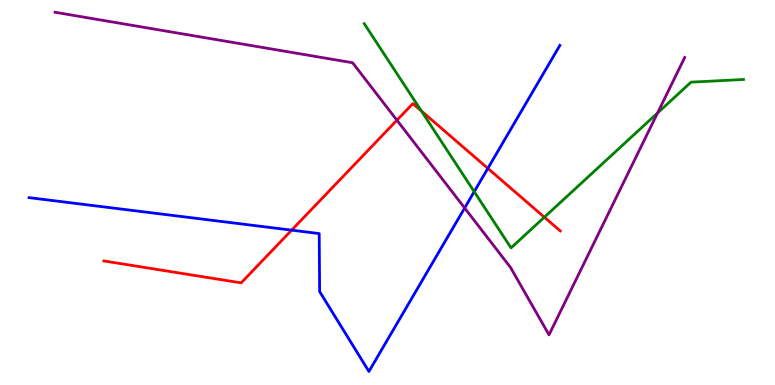[{'lines': ['blue', 'red'], 'intersections': [{'x': 3.76, 'y': 4.02}, {'x': 6.29, 'y': 5.63}]}, {'lines': ['green', 'red'], 'intersections': [{'x': 5.44, 'y': 7.12}, {'x': 7.02, 'y': 4.36}]}, {'lines': ['purple', 'red'], 'intersections': [{'x': 5.12, 'y': 6.88}]}, {'lines': ['blue', 'green'], 'intersections': [{'x': 6.12, 'y': 5.02}]}, {'lines': ['blue', 'purple'], 'intersections': [{'x': 6.0, 'y': 4.6}]}, {'lines': ['green', 'purple'], 'intersections': [{'x': 8.48, 'y': 7.07}]}]